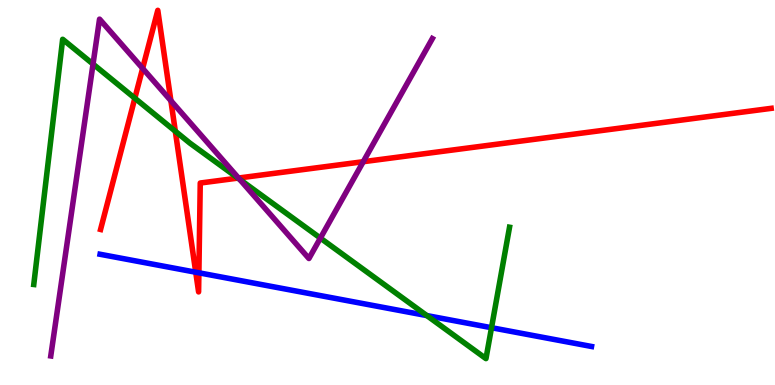[{'lines': ['blue', 'red'], 'intersections': [{'x': 2.53, 'y': 2.93}, {'x': 2.57, 'y': 2.91}]}, {'lines': ['green', 'red'], 'intersections': [{'x': 1.74, 'y': 7.45}, {'x': 2.26, 'y': 6.59}, {'x': 3.07, 'y': 5.37}]}, {'lines': ['purple', 'red'], 'intersections': [{'x': 1.84, 'y': 8.22}, {'x': 2.21, 'y': 7.38}, {'x': 3.08, 'y': 5.38}, {'x': 4.69, 'y': 5.8}]}, {'lines': ['blue', 'green'], 'intersections': [{'x': 5.51, 'y': 1.8}, {'x': 6.34, 'y': 1.49}]}, {'lines': ['blue', 'purple'], 'intersections': []}, {'lines': ['green', 'purple'], 'intersections': [{'x': 1.2, 'y': 8.34}, {'x': 3.09, 'y': 5.34}, {'x': 4.13, 'y': 3.82}]}]